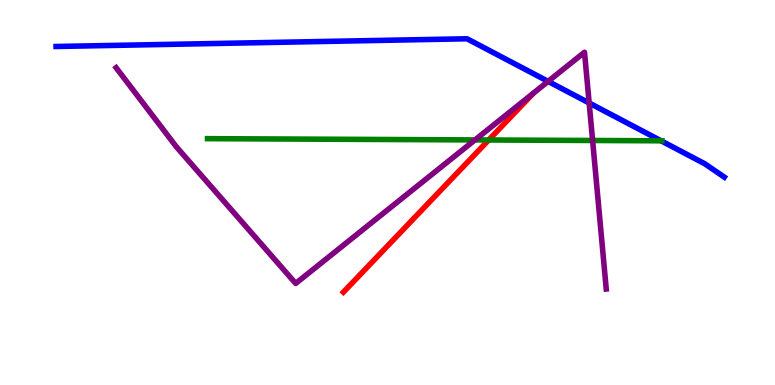[{'lines': ['blue', 'red'], 'intersections': []}, {'lines': ['green', 'red'], 'intersections': [{'x': 6.31, 'y': 6.36}]}, {'lines': ['purple', 'red'], 'intersections': []}, {'lines': ['blue', 'green'], 'intersections': [{'x': 8.53, 'y': 6.34}]}, {'lines': ['blue', 'purple'], 'intersections': [{'x': 7.07, 'y': 7.89}, {'x': 7.6, 'y': 7.33}]}, {'lines': ['green', 'purple'], 'intersections': [{'x': 6.13, 'y': 6.37}, {'x': 7.65, 'y': 6.35}]}]